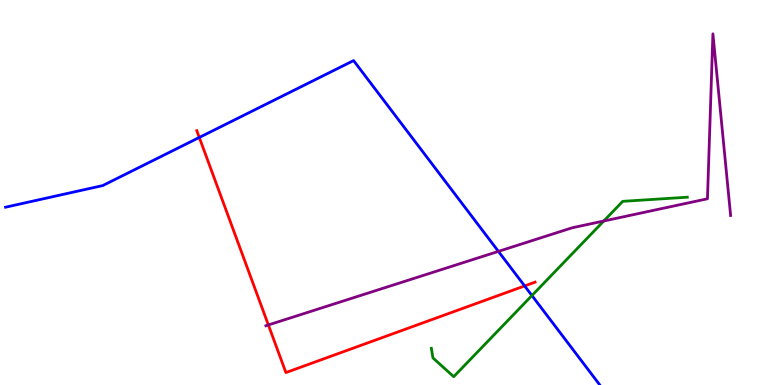[{'lines': ['blue', 'red'], 'intersections': [{'x': 2.57, 'y': 6.43}, {'x': 6.77, 'y': 2.57}]}, {'lines': ['green', 'red'], 'intersections': []}, {'lines': ['purple', 'red'], 'intersections': [{'x': 3.46, 'y': 1.56}]}, {'lines': ['blue', 'green'], 'intersections': [{'x': 6.86, 'y': 2.32}]}, {'lines': ['blue', 'purple'], 'intersections': [{'x': 6.43, 'y': 3.47}]}, {'lines': ['green', 'purple'], 'intersections': [{'x': 7.79, 'y': 4.26}]}]